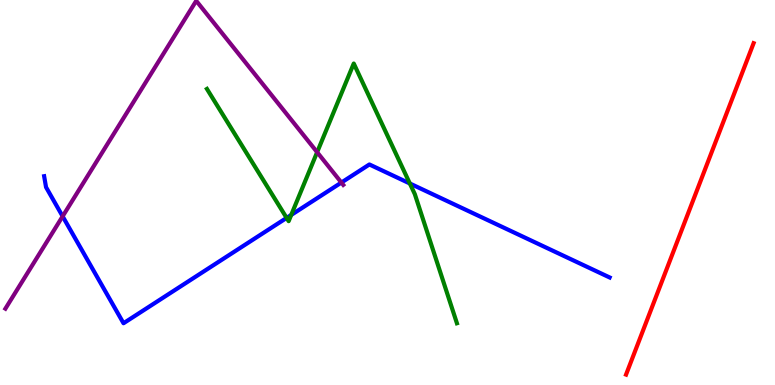[{'lines': ['blue', 'red'], 'intersections': []}, {'lines': ['green', 'red'], 'intersections': []}, {'lines': ['purple', 'red'], 'intersections': []}, {'lines': ['blue', 'green'], 'intersections': [{'x': 3.7, 'y': 4.34}, {'x': 3.76, 'y': 4.42}, {'x': 5.29, 'y': 5.23}]}, {'lines': ['blue', 'purple'], 'intersections': [{'x': 0.808, 'y': 4.38}, {'x': 4.41, 'y': 5.26}]}, {'lines': ['green', 'purple'], 'intersections': [{'x': 4.09, 'y': 6.05}]}]